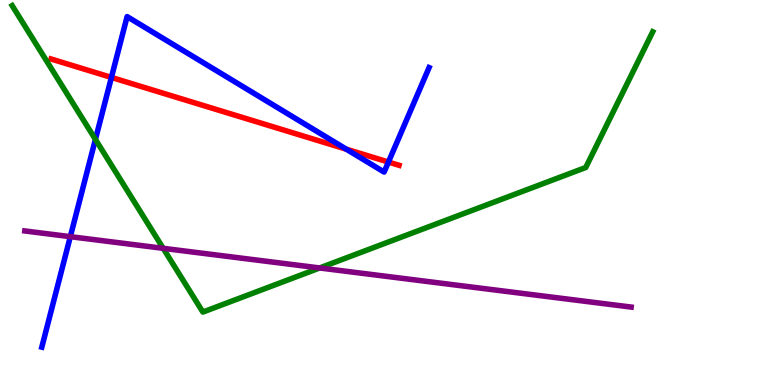[{'lines': ['blue', 'red'], 'intersections': [{'x': 1.44, 'y': 7.99}, {'x': 4.47, 'y': 6.13}, {'x': 5.01, 'y': 5.79}]}, {'lines': ['green', 'red'], 'intersections': []}, {'lines': ['purple', 'red'], 'intersections': []}, {'lines': ['blue', 'green'], 'intersections': [{'x': 1.23, 'y': 6.38}]}, {'lines': ['blue', 'purple'], 'intersections': [{'x': 0.907, 'y': 3.85}]}, {'lines': ['green', 'purple'], 'intersections': [{'x': 2.11, 'y': 3.55}, {'x': 4.12, 'y': 3.04}]}]